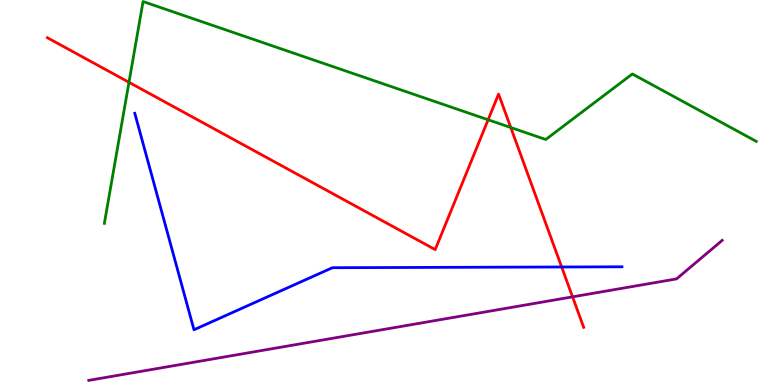[{'lines': ['blue', 'red'], 'intersections': [{'x': 7.25, 'y': 3.07}]}, {'lines': ['green', 'red'], 'intersections': [{'x': 1.66, 'y': 7.86}, {'x': 6.3, 'y': 6.89}, {'x': 6.59, 'y': 6.69}]}, {'lines': ['purple', 'red'], 'intersections': [{'x': 7.39, 'y': 2.29}]}, {'lines': ['blue', 'green'], 'intersections': []}, {'lines': ['blue', 'purple'], 'intersections': []}, {'lines': ['green', 'purple'], 'intersections': []}]